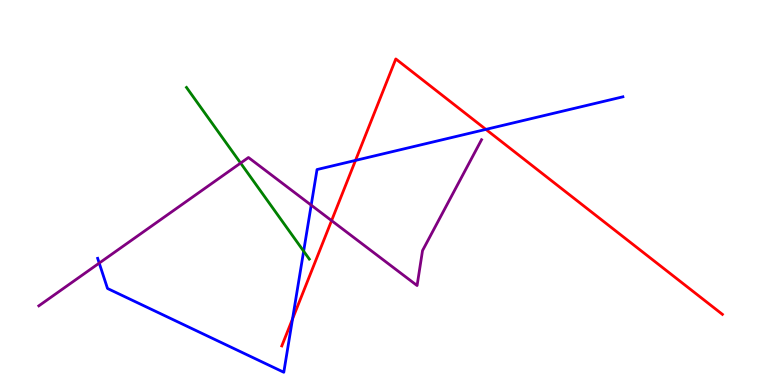[{'lines': ['blue', 'red'], 'intersections': [{'x': 3.77, 'y': 1.72}, {'x': 4.59, 'y': 5.83}, {'x': 6.27, 'y': 6.64}]}, {'lines': ['green', 'red'], 'intersections': []}, {'lines': ['purple', 'red'], 'intersections': [{'x': 4.28, 'y': 4.27}]}, {'lines': ['blue', 'green'], 'intersections': [{'x': 3.92, 'y': 3.48}]}, {'lines': ['blue', 'purple'], 'intersections': [{'x': 1.28, 'y': 3.17}, {'x': 4.02, 'y': 4.67}]}, {'lines': ['green', 'purple'], 'intersections': [{'x': 3.1, 'y': 5.76}]}]